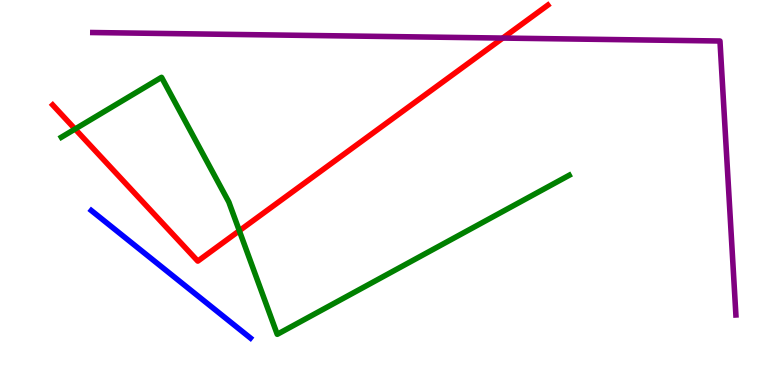[{'lines': ['blue', 'red'], 'intersections': []}, {'lines': ['green', 'red'], 'intersections': [{'x': 0.969, 'y': 6.65}, {'x': 3.09, 'y': 4.01}]}, {'lines': ['purple', 'red'], 'intersections': [{'x': 6.49, 'y': 9.01}]}, {'lines': ['blue', 'green'], 'intersections': []}, {'lines': ['blue', 'purple'], 'intersections': []}, {'lines': ['green', 'purple'], 'intersections': []}]